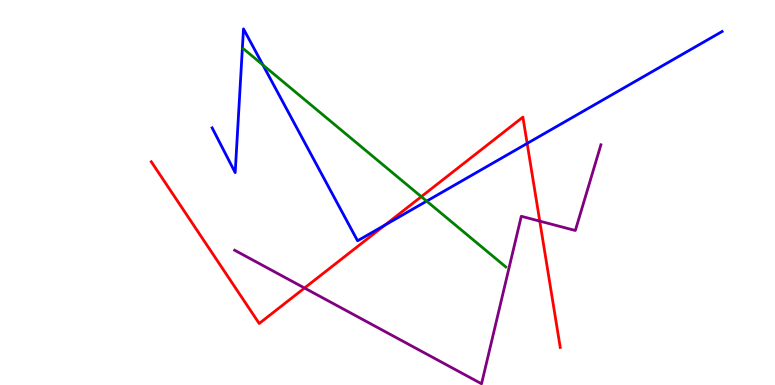[{'lines': ['blue', 'red'], 'intersections': [{'x': 4.97, 'y': 4.16}, {'x': 6.8, 'y': 6.27}]}, {'lines': ['green', 'red'], 'intersections': [{'x': 5.44, 'y': 4.89}]}, {'lines': ['purple', 'red'], 'intersections': [{'x': 3.93, 'y': 2.52}, {'x': 6.96, 'y': 4.26}]}, {'lines': ['blue', 'green'], 'intersections': [{'x': 3.39, 'y': 8.31}, {'x': 5.51, 'y': 4.78}]}, {'lines': ['blue', 'purple'], 'intersections': []}, {'lines': ['green', 'purple'], 'intersections': []}]